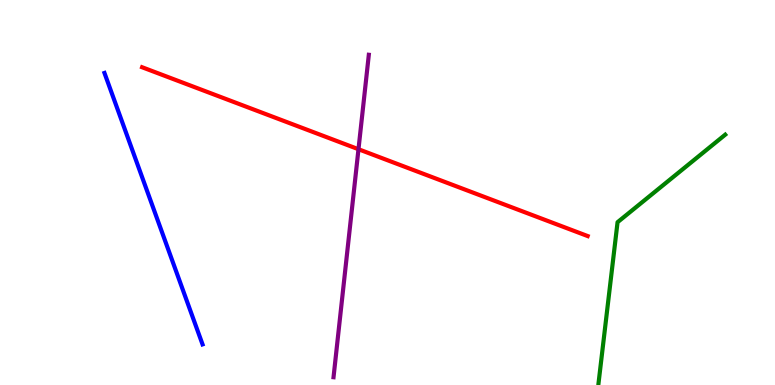[{'lines': ['blue', 'red'], 'intersections': []}, {'lines': ['green', 'red'], 'intersections': []}, {'lines': ['purple', 'red'], 'intersections': [{'x': 4.63, 'y': 6.12}]}, {'lines': ['blue', 'green'], 'intersections': []}, {'lines': ['blue', 'purple'], 'intersections': []}, {'lines': ['green', 'purple'], 'intersections': []}]